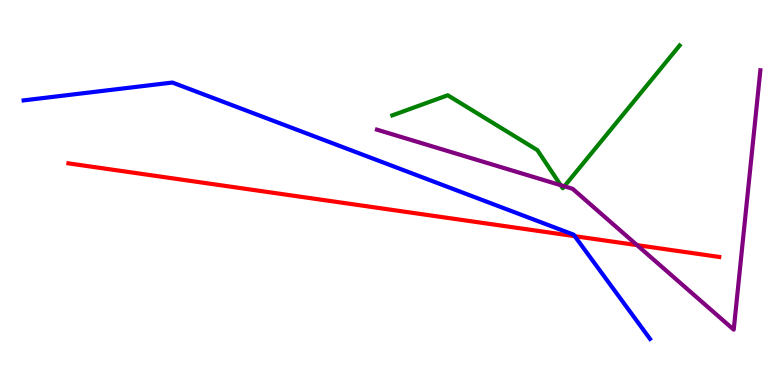[{'lines': ['blue', 'red'], 'intersections': [{'x': 7.42, 'y': 3.87}]}, {'lines': ['green', 'red'], 'intersections': []}, {'lines': ['purple', 'red'], 'intersections': [{'x': 8.22, 'y': 3.63}]}, {'lines': ['blue', 'green'], 'intersections': []}, {'lines': ['blue', 'purple'], 'intersections': []}, {'lines': ['green', 'purple'], 'intersections': [{'x': 7.23, 'y': 5.19}, {'x': 7.28, 'y': 5.16}]}]